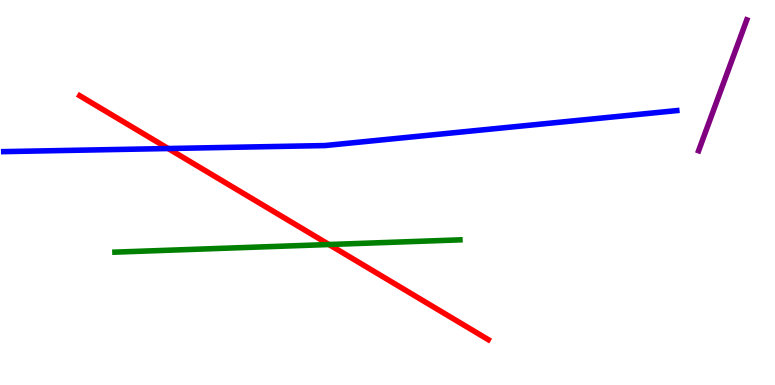[{'lines': ['blue', 'red'], 'intersections': [{'x': 2.17, 'y': 6.14}]}, {'lines': ['green', 'red'], 'intersections': [{'x': 4.24, 'y': 3.65}]}, {'lines': ['purple', 'red'], 'intersections': []}, {'lines': ['blue', 'green'], 'intersections': []}, {'lines': ['blue', 'purple'], 'intersections': []}, {'lines': ['green', 'purple'], 'intersections': []}]